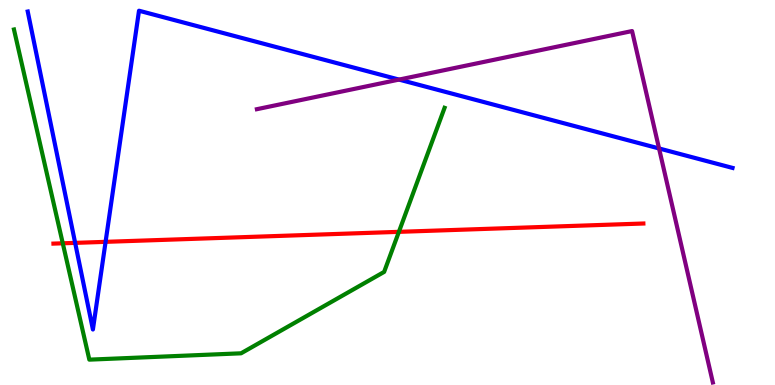[{'lines': ['blue', 'red'], 'intersections': [{'x': 0.97, 'y': 3.69}, {'x': 1.36, 'y': 3.72}]}, {'lines': ['green', 'red'], 'intersections': [{'x': 0.81, 'y': 3.68}, {'x': 5.15, 'y': 3.98}]}, {'lines': ['purple', 'red'], 'intersections': []}, {'lines': ['blue', 'green'], 'intersections': []}, {'lines': ['blue', 'purple'], 'intersections': [{'x': 5.15, 'y': 7.93}, {'x': 8.5, 'y': 6.14}]}, {'lines': ['green', 'purple'], 'intersections': []}]